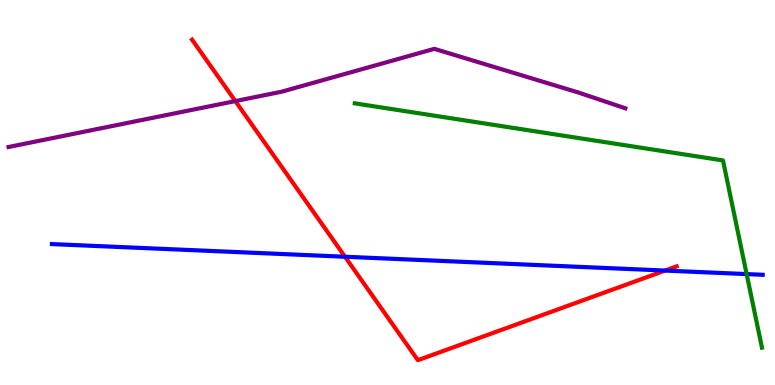[{'lines': ['blue', 'red'], 'intersections': [{'x': 4.45, 'y': 3.33}, {'x': 8.58, 'y': 2.97}]}, {'lines': ['green', 'red'], 'intersections': []}, {'lines': ['purple', 'red'], 'intersections': [{'x': 3.04, 'y': 7.37}]}, {'lines': ['blue', 'green'], 'intersections': [{'x': 9.63, 'y': 2.88}]}, {'lines': ['blue', 'purple'], 'intersections': []}, {'lines': ['green', 'purple'], 'intersections': []}]